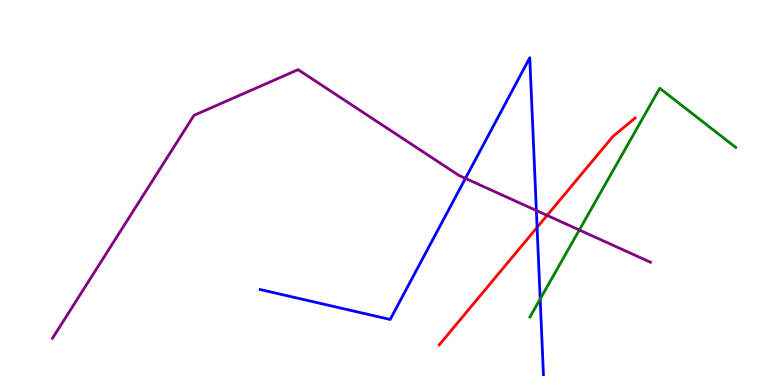[{'lines': ['blue', 'red'], 'intersections': [{'x': 6.93, 'y': 4.09}]}, {'lines': ['green', 'red'], 'intersections': []}, {'lines': ['purple', 'red'], 'intersections': [{'x': 7.06, 'y': 4.41}]}, {'lines': ['blue', 'green'], 'intersections': [{'x': 6.97, 'y': 2.23}]}, {'lines': ['blue', 'purple'], 'intersections': [{'x': 6.01, 'y': 5.37}, {'x': 6.92, 'y': 4.53}]}, {'lines': ['green', 'purple'], 'intersections': [{'x': 7.48, 'y': 4.03}]}]